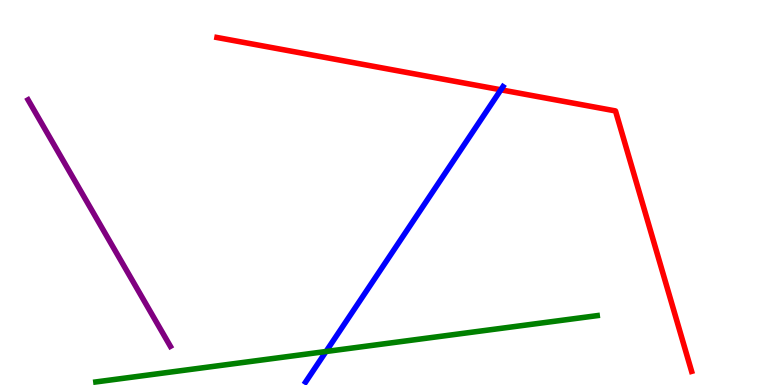[{'lines': ['blue', 'red'], 'intersections': [{'x': 6.46, 'y': 7.67}]}, {'lines': ['green', 'red'], 'intersections': []}, {'lines': ['purple', 'red'], 'intersections': []}, {'lines': ['blue', 'green'], 'intersections': [{'x': 4.21, 'y': 0.87}]}, {'lines': ['blue', 'purple'], 'intersections': []}, {'lines': ['green', 'purple'], 'intersections': []}]